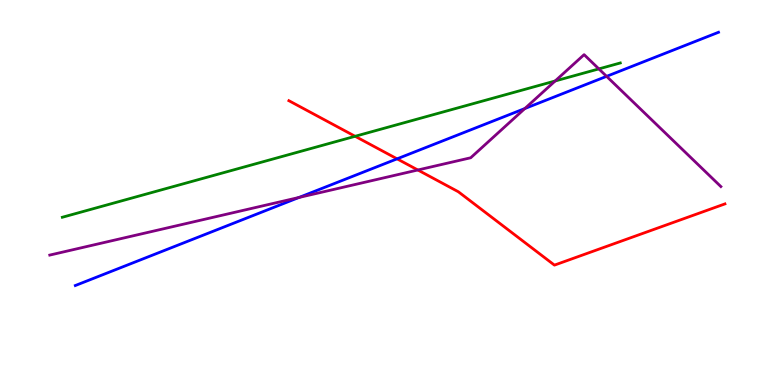[{'lines': ['blue', 'red'], 'intersections': [{'x': 5.12, 'y': 5.87}]}, {'lines': ['green', 'red'], 'intersections': [{'x': 4.58, 'y': 6.46}]}, {'lines': ['purple', 'red'], 'intersections': [{'x': 5.39, 'y': 5.58}]}, {'lines': ['blue', 'green'], 'intersections': []}, {'lines': ['blue', 'purple'], 'intersections': [{'x': 3.86, 'y': 4.87}, {'x': 6.77, 'y': 7.18}, {'x': 7.83, 'y': 8.02}]}, {'lines': ['green', 'purple'], 'intersections': [{'x': 7.16, 'y': 7.9}, {'x': 7.73, 'y': 8.21}]}]